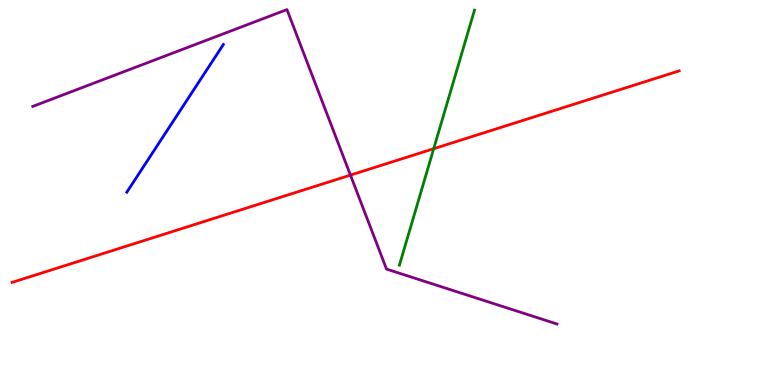[{'lines': ['blue', 'red'], 'intersections': []}, {'lines': ['green', 'red'], 'intersections': [{'x': 5.6, 'y': 6.14}]}, {'lines': ['purple', 'red'], 'intersections': [{'x': 4.52, 'y': 5.45}]}, {'lines': ['blue', 'green'], 'intersections': []}, {'lines': ['blue', 'purple'], 'intersections': []}, {'lines': ['green', 'purple'], 'intersections': []}]